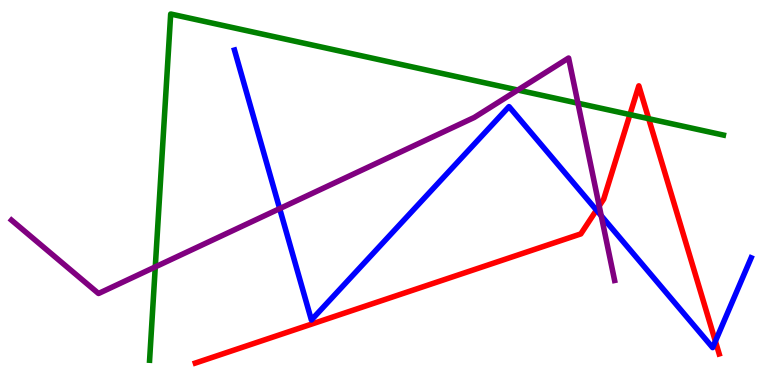[{'lines': ['blue', 'red'], 'intersections': [{'x': 7.7, 'y': 4.54}, {'x': 9.23, 'y': 1.14}]}, {'lines': ['green', 'red'], 'intersections': [{'x': 8.13, 'y': 7.02}, {'x': 8.37, 'y': 6.92}]}, {'lines': ['purple', 'red'], 'intersections': [{'x': 7.73, 'y': 4.65}]}, {'lines': ['blue', 'green'], 'intersections': []}, {'lines': ['blue', 'purple'], 'intersections': [{'x': 3.61, 'y': 4.58}, {'x': 7.76, 'y': 4.4}]}, {'lines': ['green', 'purple'], 'intersections': [{'x': 2.0, 'y': 3.07}, {'x': 6.68, 'y': 7.66}, {'x': 7.46, 'y': 7.32}]}]